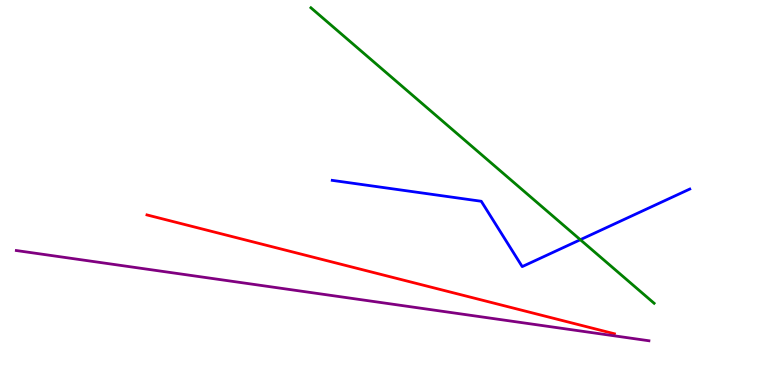[{'lines': ['blue', 'red'], 'intersections': []}, {'lines': ['green', 'red'], 'intersections': []}, {'lines': ['purple', 'red'], 'intersections': []}, {'lines': ['blue', 'green'], 'intersections': [{'x': 7.49, 'y': 3.77}]}, {'lines': ['blue', 'purple'], 'intersections': []}, {'lines': ['green', 'purple'], 'intersections': []}]